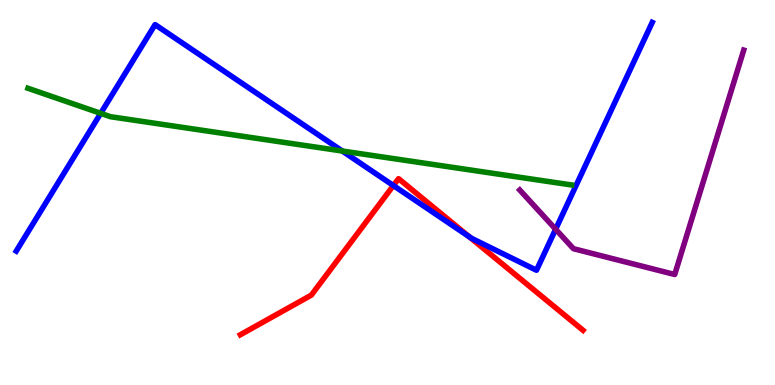[{'lines': ['blue', 'red'], 'intersections': [{'x': 5.08, 'y': 5.18}, {'x': 6.05, 'y': 3.85}]}, {'lines': ['green', 'red'], 'intersections': []}, {'lines': ['purple', 'red'], 'intersections': []}, {'lines': ['blue', 'green'], 'intersections': [{'x': 1.3, 'y': 7.06}, {'x': 4.42, 'y': 6.08}]}, {'lines': ['blue', 'purple'], 'intersections': [{'x': 7.17, 'y': 4.05}]}, {'lines': ['green', 'purple'], 'intersections': []}]